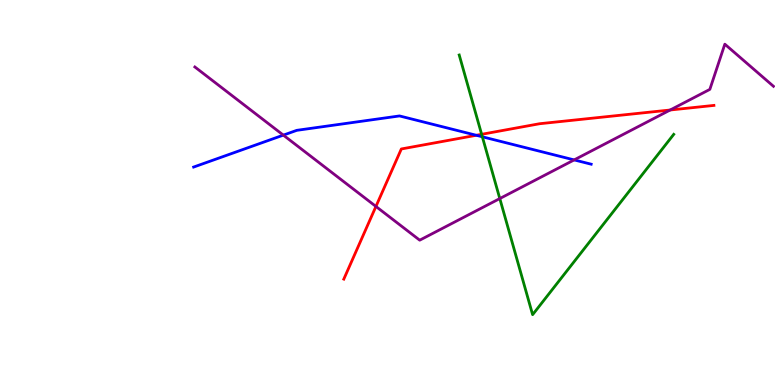[{'lines': ['blue', 'red'], 'intersections': [{'x': 6.15, 'y': 6.49}]}, {'lines': ['green', 'red'], 'intersections': [{'x': 6.21, 'y': 6.51}]}, {'lines': ['purple', 'red'], 'intersections': [{'x': 4.85, 'y': 4.64}, {'x': 8.65, 'y': 7.14}]}, {'lines': ['blue', 'green'], 'intersections': [{'x': 6.22, 'y': 6.45}]}, {'lines': ['blue', 'purple'], 'intersections': [{'x': 3.66, 'y': 6.49}, {'x': 7.41, 'y': 5.85}]}, {'lines': ['green', 'purple'], 'intersections': [{'x': 6.45, 'y': 4.84}]}]